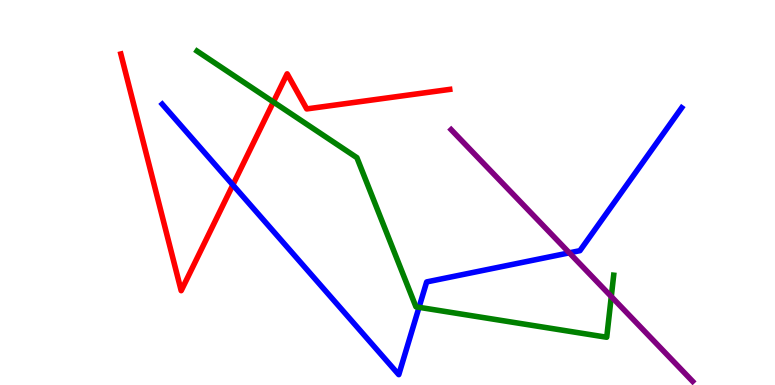[{'lines': ['blue', 'red'], 'intersections': [{'x': 3.0, 'y': 5.2}]}, {'lines': ['green', 'red'], 'intersections': [{'x': 3.53, 'y': 7.35}]}, {'lines': ['purple', 'red'], 'intersections': []}, {'lines': ['blue', 'green'], 'intersections': [{'x': 5.41, 'y': 2.02}]}, {'lines': ['blue', 'purple'], 'intersections': [{'x': 7.35, 'y': 3.43}]}, {'lines': ['green', 'purple'], 'intersections': [{'x': 7.89, 'y': 2.3}]}]